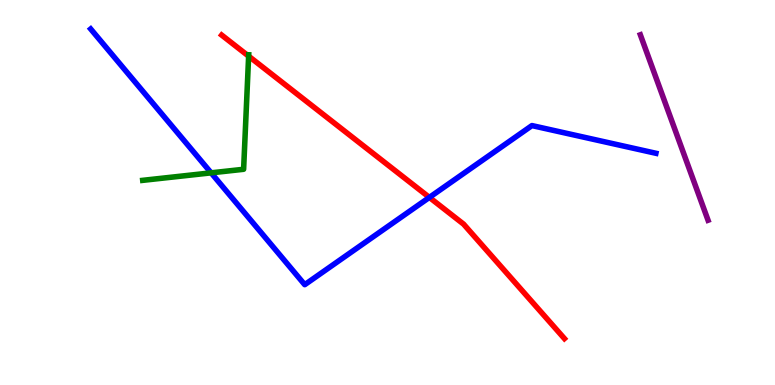[{'lines': ['blue', 'red'], 'intersections': [{'x': 5.54, 'y': 4.87}]}, {'lines': ['green', 'red'], 'intersections': [{'x': 3.21, 'y': 8.54}]}, {'lines': ['purple', 'red'], 'intersections': []}, {'lines': ['blue', 'green'], 'intersections': [{'x': 2.72, 'y': 5.51}]}, {'lines': ['blue', 'purple'], 'intersections': []}, {'lines': ['green', 'purple'], 'intersections': []}]